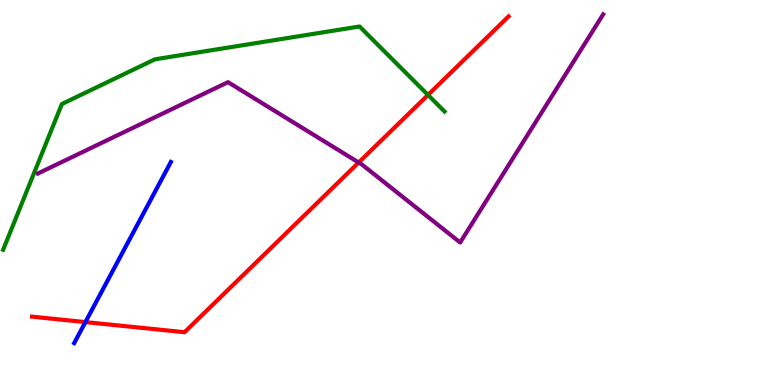[{'lines': ['blue', 'red'], 'intersections': [{'x': 1.1, 'y': 1.63}]}, {'lines': ['green', 'red'], 'intersections': [{'x': 5.52, 'y': 7.53}]}, {'lines': ['purple', 'red'], 'intersections': [{'x': 4.63, 'y': 5.78}]}, {'lines': ['blue', 'green'], 'intersections': []}, {'lines': ['blue', 'purple'], 'intersections': []}, {'lines': ['green', 'purple'], 'intersections': []}]